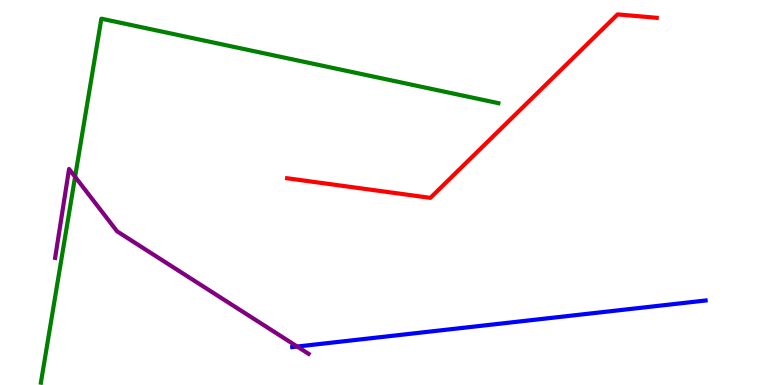[{'lines': ['blue', 'red'], 'intersections': []}, {'lines': ['green', 'red'], 'intersections': []}, {'lines': ['purple', 'red'], 'intersections': []}, {'lines': ['blue', 'green'], 'intersections': []}, {'lines': ['blue', 'purple'], 'intersections': [{'x': 3.83, 'y': 0.999}]}, {'lines': ['green', 'purple'], 'intersections': [{'x': 0.969, 'y': 5.41}]}]